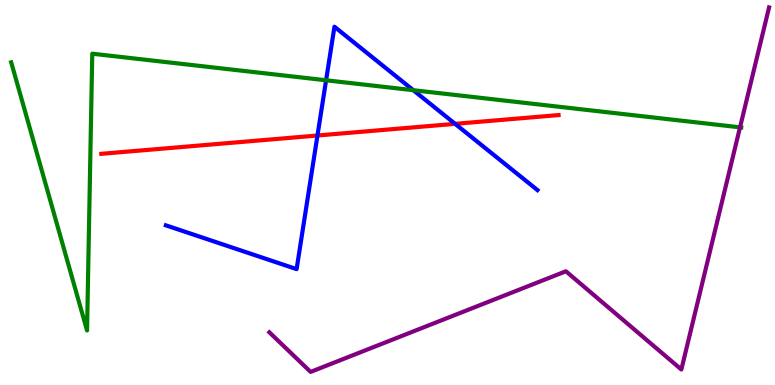[{'lines': ['blue', 'red'], 'intersections': [{'x': 4.1, 'y': 6.48}, {'x': 5.87, 'y': 6.78}]}, {'lines': ['green', 'red'], 'intersections': []}, {'lines': ['purple', 'red'], 'intersections': []}, {'lines': ['blue', 'green'], 'intersections': [{'x': 4.21, 'y': 7.91}, {'x': 5.33, 'y': 7.66}]}, {'lines': ['blue', 'purple'], 'intersections': []}, {'lines': ['green', 'purple'], 'intersections': [{'x': 9.55, 'y': 6.69}]}]